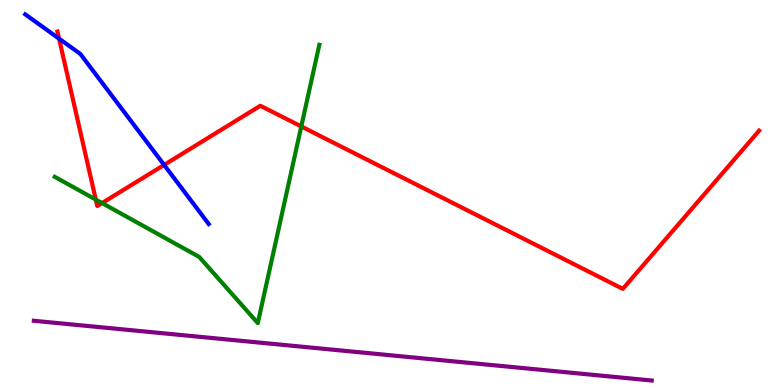[{'lines': ['blue', 'red'], 'intersections': [{'x': 0.762, 'y': 9.0}, {'x': 2.12, 'y': 5.72}]}, {'lines': ['green', 'red'], 'intersections': [{'x': 1.24, 'y': 4.82}, {'x': 1.32, 'y': 4.73}, {'x': 3.89, 'y': 6.72}]}, {'lines': ['purple', 'red'], 'intersections': []}, {'lines': ['blue', 'green'], 'intersections': []}, {'lines': ['blue', 'purple'], 'intersections': []}, {'lines': ['green', 'purple'], 'intersections': []}]